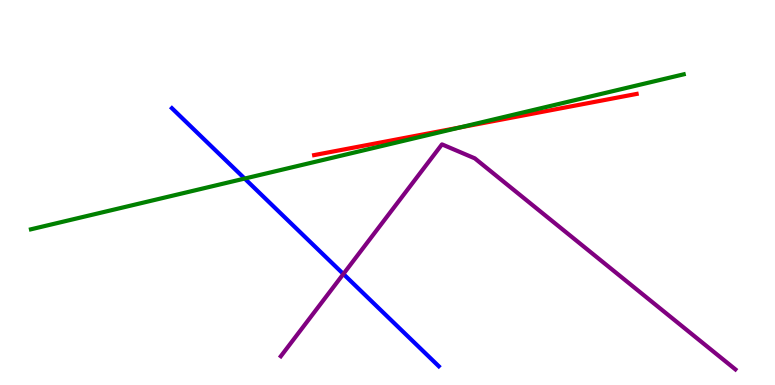[{'lines': ['blue', 'red'], 'intersections': []}, {'lines': ['green', 'red'], 'intersections': [{'x': 5.94, 'y': 6.69}]}, {'lines': ['purple', 'red'], 'intersections': []}, {'lines': ['blue', 'green'], 'intersections': [{'x': 3.16, 'y': 5.36}]}, {'lines': ['blue', 'purple'], 'intersections': [{'x': 4.43, 'y': 2.88}]}, {'lines': ['green', 'purple'], 'intersections': []}]